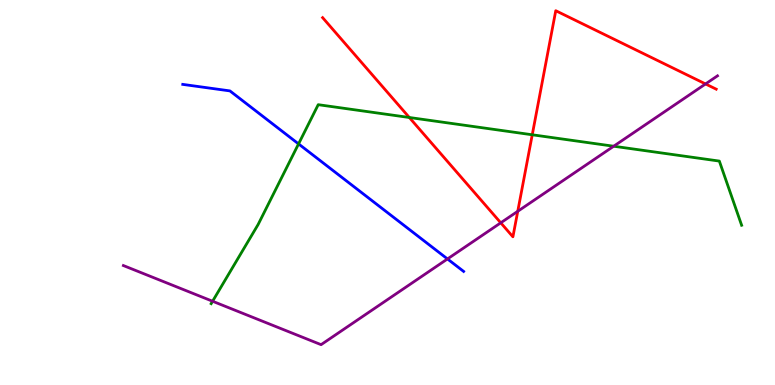[{'lines': ['blue', 'red'], 'intersections': []}, {'lines': ['green', 'red'], 'intersections': [{'x': 5.28, 'y': 6.95}, {'x': 6.87, 'y': 6.5}]}, {'lines': ['purple', 'red'], 'intersections': [{'x': 6.46, 'y': 4.21}, {'x': 6.68, 'y': 4.51}, {'x': 9.1, 'y': 7.82}]}, {'lines': ['blue', 'green'], 'intersections': [{'x': 3.85, 'y': 6.26}]}, {'lines': ['blue', 'purple'], 'intersections': [{'x': 5.77, 'y': 3.27}]}, {'lines': ['green', 'purple'], 'intersections': [{'x': 2.74, 'y': 2.18}, {'x': 7.92, 'y': 6.2}]}]